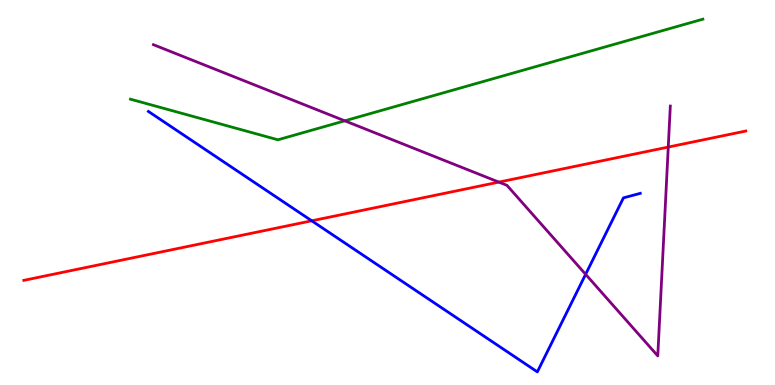[{'lines': ['blue', 'red'], 'intersections': [{'x': 4.02, 'y': 4.26}]}, {'lines': ['green', 'red'], 'intersections': []}, {'lines': ['purple', 'red'], 'intersections': [{'x': 6.44, 'y': 5.27}, {'x': 8.62, 'y': 6.18}]}, {'lines': ['blue', 'green'], 'intersections': []}, {'lines': ['blue', 'purple'], 'intersections': [{'x': 7.56, 'y': 2.88}]}, {'lines': ['green', 'purple'], 'intersections': [{'x': 4.45, 'y': 6.86}]}]